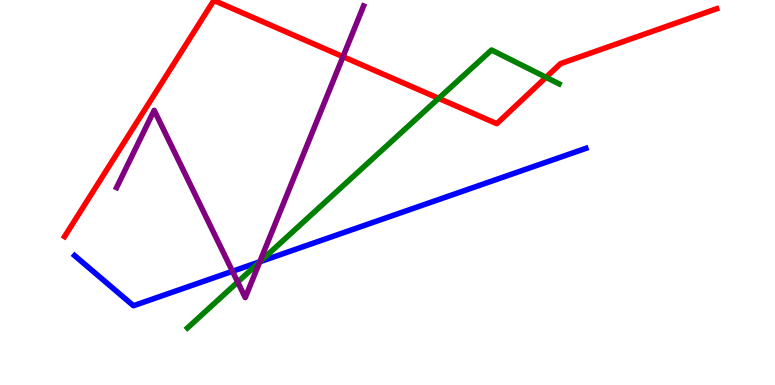[{'lines': ['blue', 'red'], 'intersections': []}, {'lines': ['green', 'red'], 'intersections': [{'x': 5.66, 'y': 7.45}, {'x': 7.05, 'y': 7.99}]}, {'lines': ['purple', 'red'], 'intersections': [{'x': 4.43, 'y': 8.53}]}, {'lines': ['blue', 'green'], 'intersections': [{'x': 3.35, 'y': 3.2}]}, {'lines': ['blue', 'purple'], 'intersections': [{'x': 3.0, 'y': 2.95}, {'x': 3.35, 'y': 3.2}]}, {'lines': ['green', 'purple'], 'intersections': [{'x': 3.07, 'y': 2.67}, {'x': 3.35, 'y': 3.2}]}]